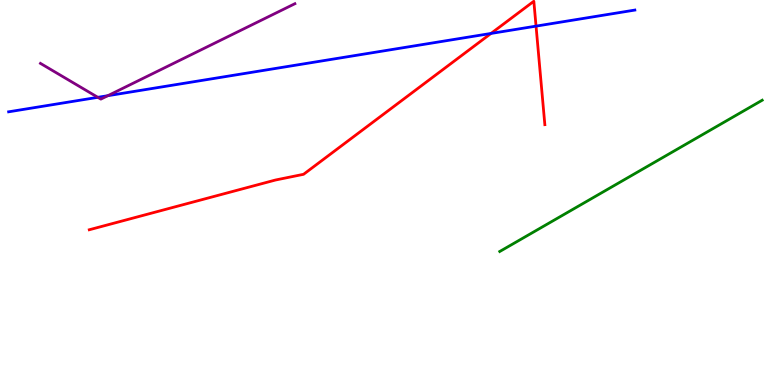[{'lines': ['blue', 'red'], 'intersections': [{'x': 6.34, 'y': 9.13}, {'x': 6.92, 'y': 9.32}]}, {'lines': ['green', 'red'], 'intersections': []}, {'lines': ['purple', 'red'], 'intersections': []}, {'lines': ['blue', 'green'], 'intersections': []}, {'lines': ['blue', 'purple'], 'intersections': [{'x': 1.26, 'y': 7.47}, {'x': 1.39, 'y': 7.51}]}, {'lines': ['green', 'purple'], 'intersections': []}]